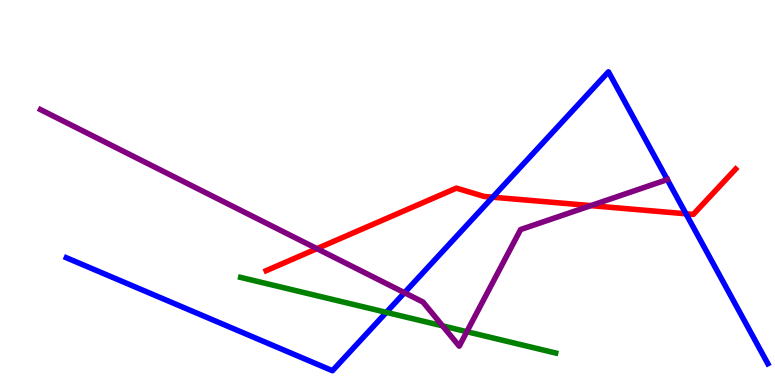[{'lines': ['blue', 'red'], 'intersections': [{'x': 6.36, 'y': 4.88}, {'x': 8.85, 'y': 4.45}]}, {'lines': ['green', 'red'], 'intersections': []}, {'lines': ['purple', 'red'], 'intersections': [{'x': 4.09, 'y': 3.54}, {'x': 7.62, 'y': 4.66}]}, {'lines': ['blue', 'green'], 'intersections': [{'x': 4.98, 'y': 1.89}]}, {'lines': ['blue', 'purple'], 'intersections': [{'x': 5.22, 'y': 2.4}, {'x': 8.61, 'y': 5.34}]}, {'lines': ['green', 'purple'], 'intersections': [{'x': 5.71, 'y': 1.54}, {'x': 6.02, 'y': 1.38}]}]